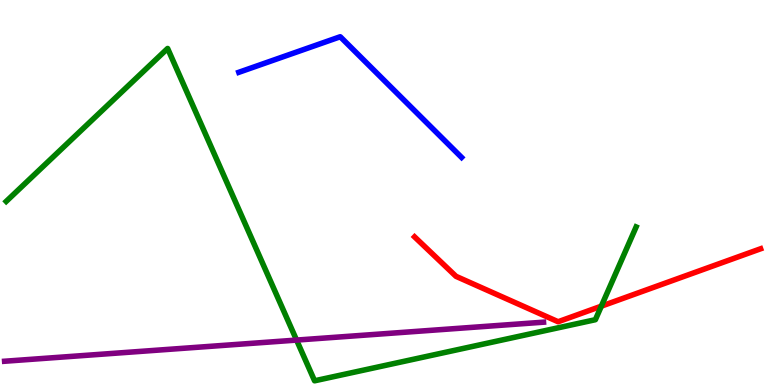[{'lines': ['blue', 'red'], 'intersections': []}, {'lines': ['green', 'red'], 'intersections': [{'x': 7.76, 'y': 2.05}]}, {'lines': ['purple', 'red'], 'intersections': []}, {'lines': ['blue', 'green'], 'intersections': []}, {'lines': ['blue', 'purple'], 'intersections': []}, {'lines': ['green', 'purple'], 'intersections': [{'x': 3.83, 'y': 1.17}]}]